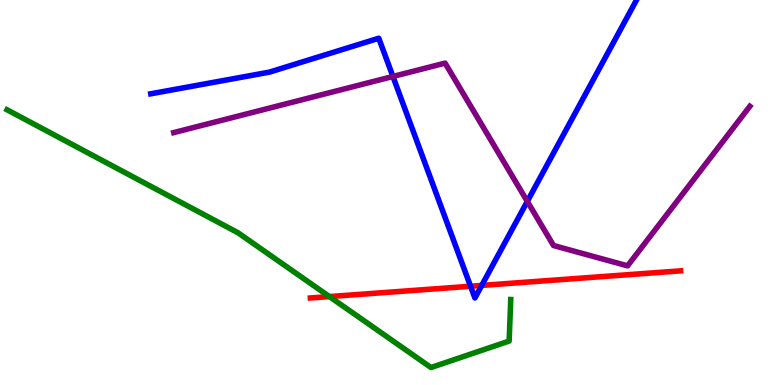[{'lines': ['blue', 'red'], 'intersections': [{'x': 6.07, 'y': 2.57}, {'x': 6.22, 'y': 2.59}]}, {'lines': ['green', 'red'], 'intersections': [{'x': 4.25, 'y': 2.3}]}, {'lines': ['purple', 'red'], 'intersections': []}, {'lines': ['blue', 'green'], 'intersections': []}, {'lines': ['blue', 'purple'], 'intersections': [{'x': 5.07, 'y': 8.01}, {'x': 6.8, 'y': 4.77}]}, {'lines': ['green', 'purple'], 'intersections': []}]